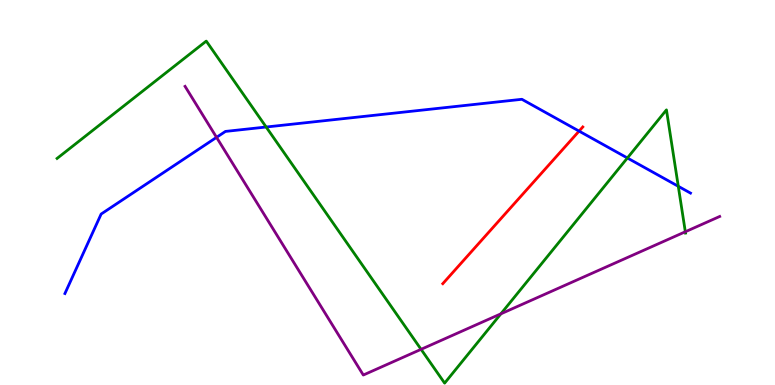[{'lines': ['blue', 'red'], 'intersections': [{'x': 7.47, 'y': 6.59}]}, {'lines': ['green', 'red'], 'intersections': []}, {'lines': ['purple', 'red'], 'intersections': []}, {'lines': ['blue', 'green'], 'intersections': [{'x': 3.43, 'y': 6.7}, {'x': 8.1, 'y': 5.9}, {'x': 8.75, 'y': 5.16}]}, {'lines': ['blue', 'purple'], 'intersections': [{'x': 2.79, 'y': 6.43}]}, {'lines': ['green', 'purple'], 'intersections': [{'x': 5.43, 'y': 0.927}, {'x': 6.46, 'y': 1.85}, {'x': 8.84, 'y': 3.98}]}]